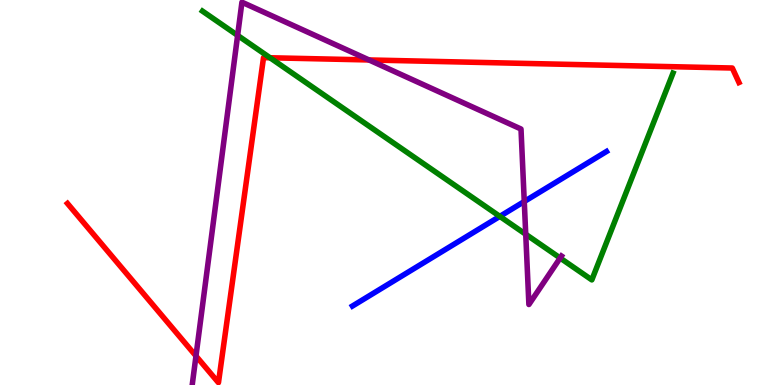[{'lines': ['blue', 'red'], 'intersections': []}, {'lines': ['green', 'red'], 'intersections': [{'x': 3.48, 'y': 8.5}]}, {'lines': ['purple', 'red'], 'intersections': [{'x': 2.53, 'y': 0.754}, {'x': 4.76, 'y': 8.44}]}, {'lines': ['blue', 'green'], 'intersections': [{'x': 6.45, 'y': 4.38}]}, {'lines': ['blue', 'purple'], 'intersections': [{'x': 6.76, 'y': 4.77}]}, {'lines': ['green', 'purple'], 'intersections': [{'x': 3.07, 'y': 9.08}, {'x': 6.78, 'y': 3.92}, {'x': 7.23, 'y': 3.3}]}]